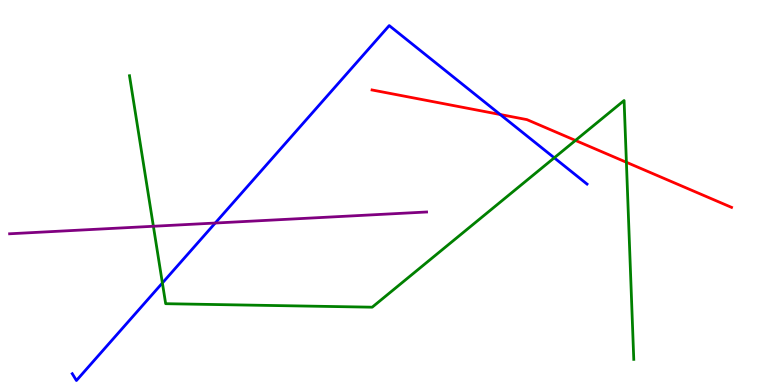[{'lines': ['blue', 'red'], 'intersections': [{'x': 6.45, 'y': 7.03}]}, {'lines': ['green', 'red'], 'intersections': [{'x': 7.43, 'y': 6.35}, {'x': 8.08, 'y': 5.79}]}, {'lines': ['purple', 'red'], 'intersections': []}, {'lines': ['blue', 'green'], 'intersections': [{'x': 2.1, 'y': 2.65}, {'x': 7.15, 'y': 5.9}]}, {'lines': ['blue', 'purple'], 'intersections': [{'x': 2.78, 'y': 4.21}]}, {'lines': ['green', 'purple'], 'intersections': [{'x': 1.98, 'y': 4.12}]}]